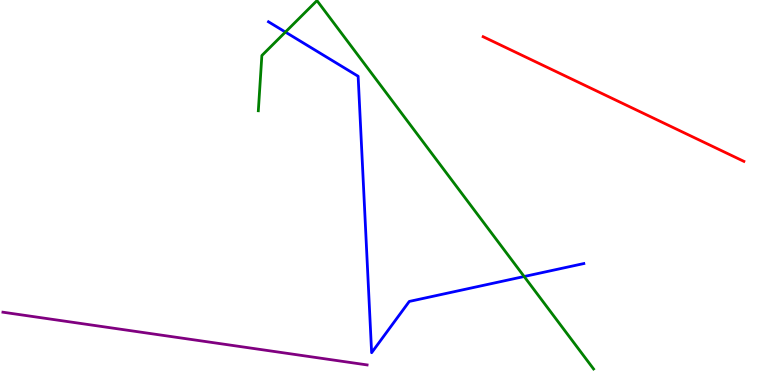[{'lines': ['blue', 'red'], 'intersections': []}, {'lines': ['green', 'red'], 'intersections': []}, {'lines': ['purple', 'red'], 'intersections': []}, {'lines': ['blue', 'green'], 'intersections': [{'x': 3.68, 'y': 9.17}, {'x': 6.76, 'y': 2.82}]}, {'lines': ['blue', 'purple'], 'intersections': []}, {'lines': ['green', 'purple'], 'intersections': []}]